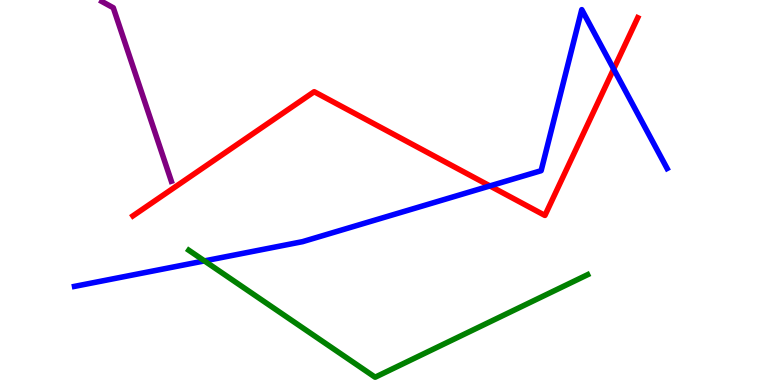[{'lines': ['blue', 'red'], 'intersections': [{'x': 6.32, 'y': 5.17}, {'x': 7.92, 'y': 8.21}]}, {'lines': ['green', 'red'], 'intersections': []}, {'lines': ['purple', 'red'], 'intersections': []}, {'lines': ['blue', 'green'], 'intersections': [{'x': 2.64, 'y': 3.22}]}, {'lines': ['blue', 'purple'], 'intersections': []}, {'lines': ['green', 'purple'], 'intersections': []}]